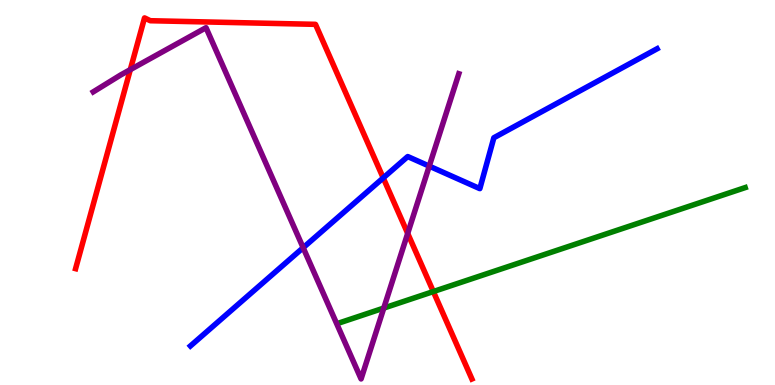[{'lines': ['blue', 'red'], 'intersections': [{'x': 4.94, 'y': 5.38}]}, {'lines': ['green', 'red'], 'intersections': [{'x': 5.59, 'y': 2.43}]}, {'lines': ['purple', 'red'], 'intersections': [{'x': 1.68, 'y': 8.19}, {'x': 5.26, 'y': 3.94}]}, {'lines': ['blue', 'green'], 'intersections': []}, {'lines': ['blue', 'purple'], 'intersections': [{'x': 3.91, 'y': 3.57}, {'x': 5.54, 'y': 5.69}]}, {'lines': ['green', 'purple'], 'intersections': [{'x': 4.95, 'y': 2.0}]}]